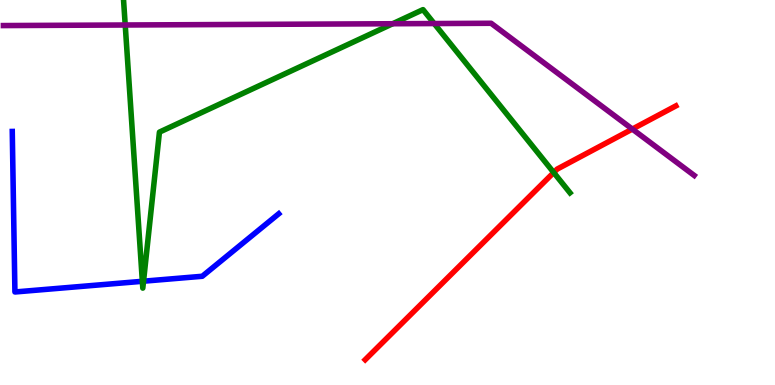[{'lines': ['blue', 'red'], 'intersections': []}, {'lines': ['green', 'red'], 'intersections': [{'x': 7.14, 'y': 5.52}]}, {'lines': ['purple', 'red'], 'intersections': [{'x': 8.16, 'y': 6.65}]}, {'lines': ['blue', 'green'], 'intersections': [{'x': 1.84, 'y': 2.69}, {'x': 1.85, 'y': 2.7}]}, {'lines': ['blue', 'purple'], 'intersections': []}, {'lines': ['green', 'purple'], 'intersections': [{'x': 1.62, 'y': 9.35}, {'x': 5.07, 'y': 9.38}, {'x': 5.6, 'y': 9.39}]}]